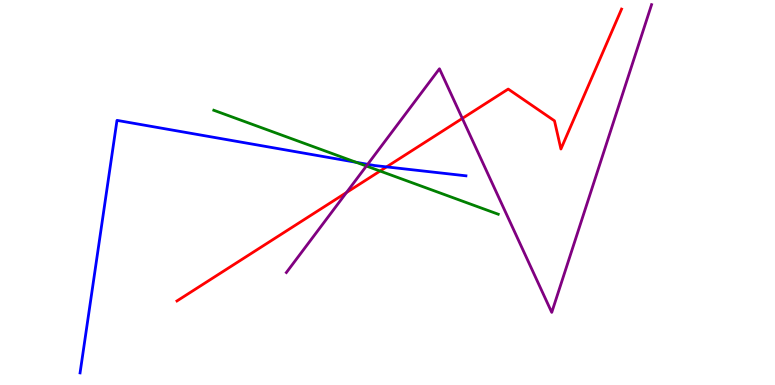[{'lines': ['blue', 'red'], 'intersections': [{'x': 4.99, 'y': 5.67}]}, {'lines': ['green', 'red'], 'intersections': [{'x': 4.9, 'y': 5.56}]}, {'lines': ['purple', 'red'], 'intersections': [{'x': 4.47, 'y': 5.0}, {'x': 5.97, 'y': 6.92}]}, {'lines': ['blue', 'green'], 'intersections': [{'x': 4.6, 'y': 5.78}]}, {'lines': ['blue', 'purple'], 'intersections': [{'x': 4.74, 'y': 5.73}]}, {'lines': ['green', 'purple'], 'intersections': [{'x': 4.73, 'y': 5.69}]}]